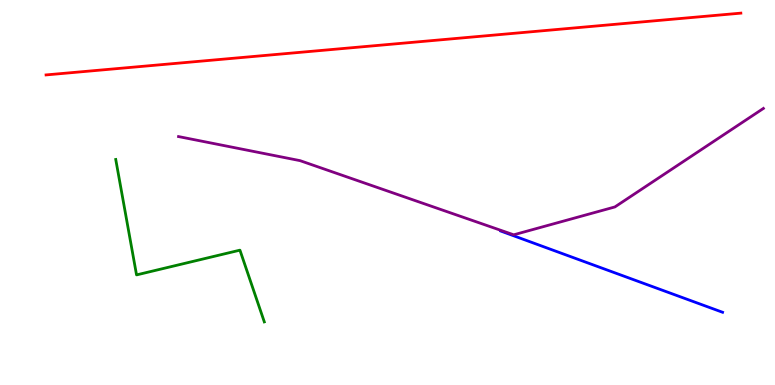[{'lines': ['blue', 'red'], 'intersections': []}, {'lines': ['green', 'red'], 'intersections': []}, {'lines': ['purple', 'red'], 'intersections': []}, {'lines': ['blue', 'green'], 'intersections': []}, {'lines': ['blue', 'purple'], 'intersections': []}, {'lines': ['green', 'purple'], 'intersections': []}]